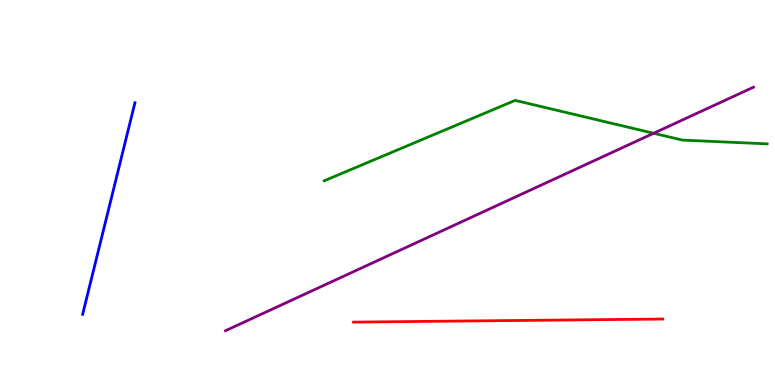[{'lines': ['blue', 'red'], 'intersections': []}, {'lines': ['green', 'red'], 'intersections': []}, {'lines': ['purple', 'red'], 'intersections': []}, {'lines': ['blue', 'green'], 'intersections': []}, {'lines': ['blue', 'purple'], 'intersections': []}, {'lines': ['green', 'purple'], 'intersections': [{'x': 8.43, 'y': 6.54}]}]